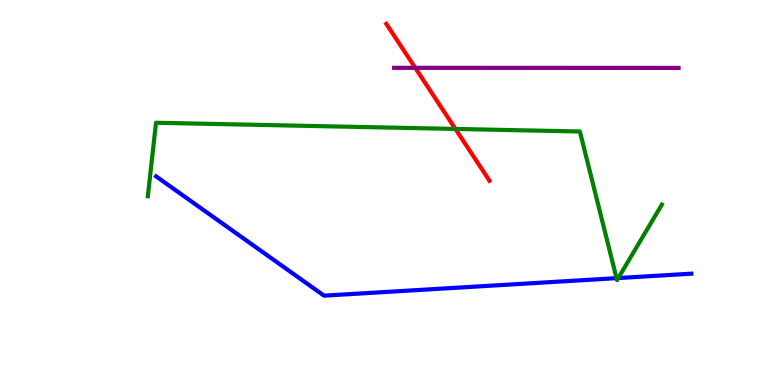[{'lines': ['blue', 'red'], 'intersections': []}, {'lines': ['green', 'red'], 'intersections': [{'x': 5.88, 'y': 6.65}]}, {'lines': ['purple', 'red'], 'intersections': [{'x': 5.36, 'y': 8.24}]}, {'lines': ['blue', 'green'], 'intersections': [{'x': 7.96, 'y': 2.78}, {'x': 7.98, 'y': 2.78}]}, {'lines': ['blue', 'purple'], 'intersections': []}, {'lines': ['green', 'purple'], 'intersections': []}]